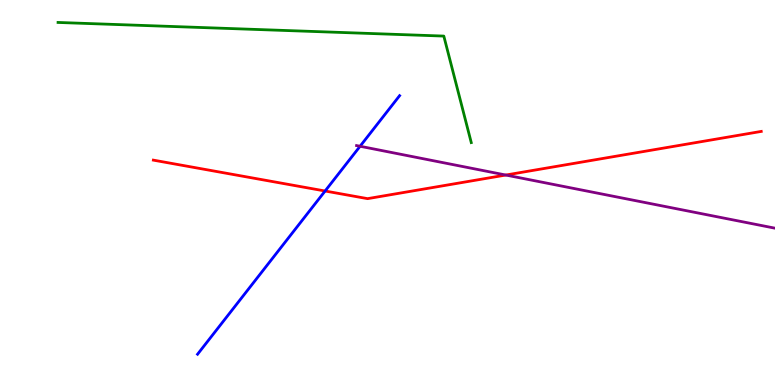[{'lines': ['blue', 'red'], 'intersections': [{'x': 4.19, 'y': 5.04}]}, {'lines': ['green', 'red'], 'intersections': []}, {'lines': ['purple', 'red'], 'intersections': [{'x': 6.53, 'y': 5.45}]}, {'lines': ['blue', 'green'], 'intersections': []}, {'lines': ['blue', 'purple'], 'intersections': [{'x': 4.65, 'y': 6.2}]}, {'lines': ['green', 'purple'], 'intersections': []}]